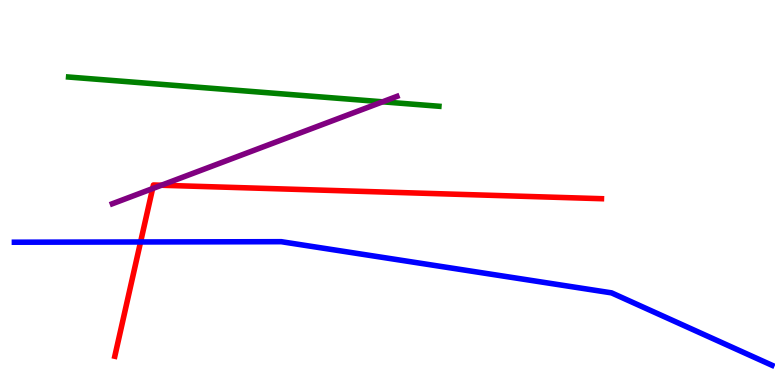[{'lines': ['blue', 'red'], 'intersections': [{'x': 1.81, 'y': 3.72}]}, {'lines': ['green', 'red'], 'intersections': []}, {'lines': ['purple', 'red'], 'intersections': [{'x': 1.97, 'y': 5.1}, {'x': 2.08, 'y': 5.19}]}, {'lines': ['blue', 'green'], 'intersections': []}, {'lines': ['blue', 'purple'], 'intersections': []}, {'lines': ['green', 'purple'], 'intersections': [{'x': 4.94, 'y': 7.36}]}]